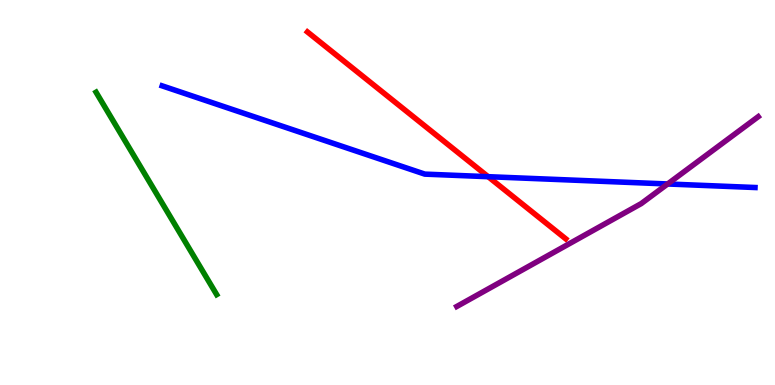[{'lines': ['blue', 'red'], 'intersections': [{'x': 6.3, 'y': 5.41}]}, {'lines': ['green', 'red'], 'intersections': []}, {'lines': ['purple', 'red'], 'intersections': []}, {'lines': ['blue', 'green'], 'intersections': []}, {'lines': ['blue', 'purple'], 'intersections': [{'x': 8.61, 'y': 5.22}]}, {'lines': ['green', 'purple'], 'intersections': []}]